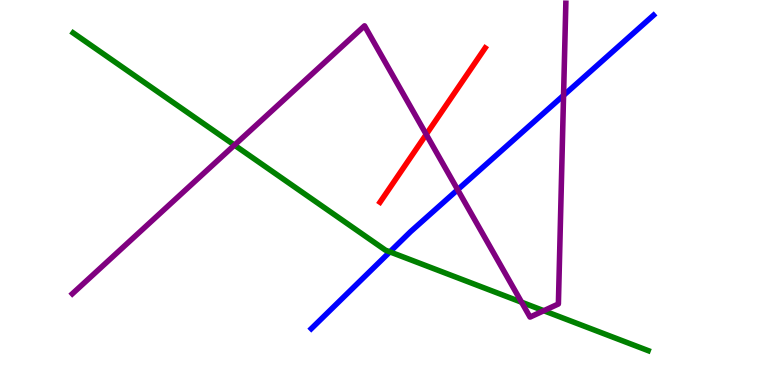[{'lines': ['blue', 'red'], 'intersections': []}, {'lines': ['green', 'red'], 'intersections': []}, {'lines': ['purple', 'red'], 'intersections': [{'x': 5.5, 'y': 6.51}]}, {'lines': ['blue', 'green'], 'intersections': [{'x': 5.03, 'y': 3.46}]}, {'lines': ['blue', 'purple'], 'intersections': [{'x': 5.91, 'y': 5.07}, {'x': 7.27, 'y': 7.52}]}, {'lines': ['green', 'purple'], 'intersections': [{'x': 3.03, 'y': 6.23}, {'x': 6.73, 'y': 2.15}, {'x': 7.02, 'y': 1.93}]}]